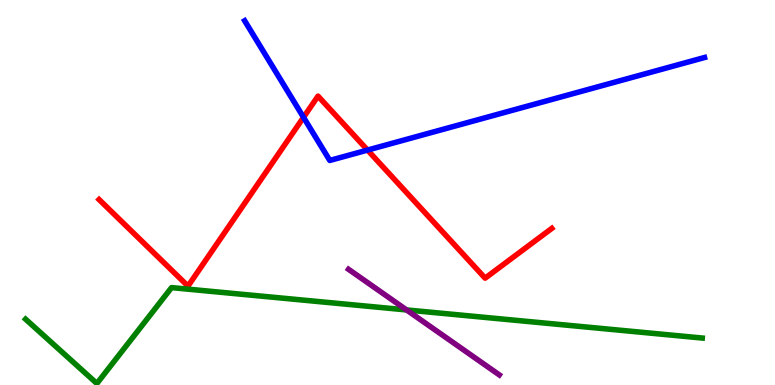[{'lines': ['blue', 'red'], 'intersections': [{'x': 3.92, 'y': 6.95}, {'x': 4.74, 'y': 6.1}]}, {'lines': ['green', 'red'], 'intersections': []}, {'lines': ['purple', 'red'], 'intersections': []}, {'lines': ['blue', 'green'], 'intersections': []}, {'lines': ['blue', 'purple'], 'intersections': []}, {'lines': ['green', 'purple'], 'intersections': [{'x': 5.25, 'y': 1.95}]}]